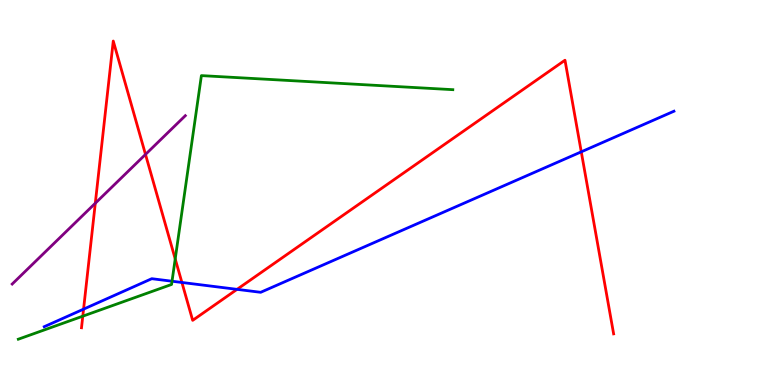[{'lines': ['blue', 'red'], 'intersections': [{'x': 1.08, 'y': 1.97}, {'x': 2.35, 'y': 2.66}, {'x': 3.06, 'y': 2.48}, {'x': 7.5, 'y': 6.06}]}, {'lines': ['green', 'red'], 'intersections': [{'x': 1.07, 'y': 1.79}, {'x': 2.26, 'y': 3.27}]}, {'lines': ['purple', 'red'], 'intersections': [{'x': 1.23, 'y': 4.72}, {'x': 1.88, 'y': 5.99}]}, {'lines': ['blue', 'green'], 'intersections': [{'x': 2.22, 'y': 2.7}]}, {'lines': ['blue', 'purple'], 'intersections': []}, {'lines': ['green', 'purple'], 'intersections': []}]